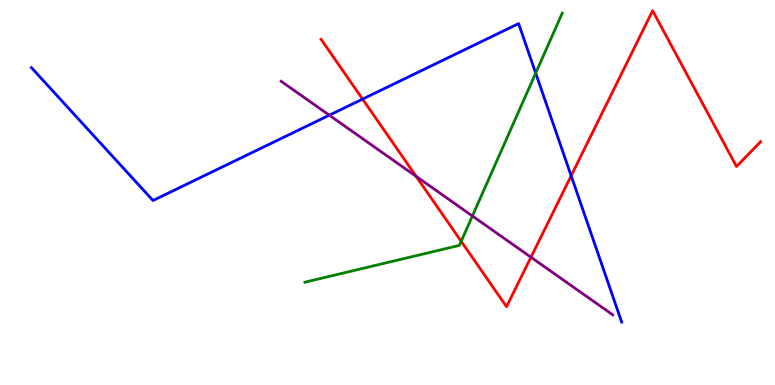[{'lines': ['blue', 'red'], 'intersections': [{'x': 4.68, 'y': 7.43}, {'x': 7.37, 'y': 5.43}]}, {'lines': ['green', 'red'], 'intersections': [{'x': 5.95, 'y': 3.73}]}, {'lines': ['purple', 'red'], 'intersections': [{'x': 5.37, 'y': 5.42}, {'x': 6.85, 'y': 3.32}]}, {'lines': ['blue', 'green'], 'intersections': [{'x': 6.91, 'y': 8.1}]}, {'lines': ['blue', 'purple'], 'intersections': [{'x': 4.25, 'y': 7.01}]}, {'lines': ['green', 'purple'], 'intersections': [{'x': 6.1, 'y': 4.39}]}]